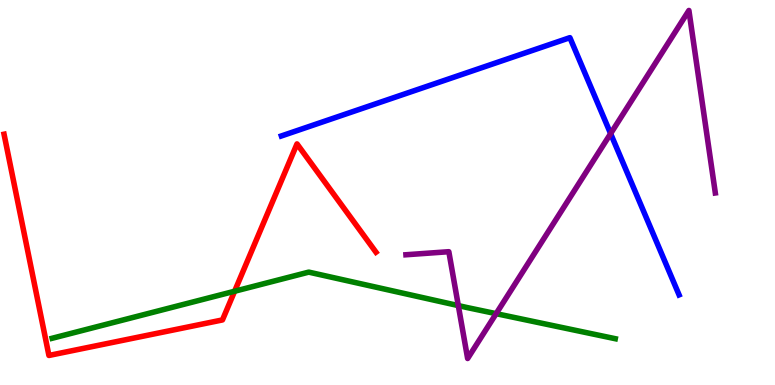[{'lines': ['blue', 'red'], 'intersections': []}, {'lines': ['green', 'red'], 'intersections': [{'x': 3.03, 'y': 2.44}]}, {'lines': ['purple', 'red'], 'intersections': []}, {'lines': ['blue', 'green'], 'intersections': []}, {'lines': ['blue', 'purple'], 'intersections': [{'x': 7.88, 'y': 6.53}]}, {'lines': ['green', 'purple'], 'intersections': [{'x': 5.91, 'y': 2.06}, {'x': 6.4, 'y': 1.85}]}]